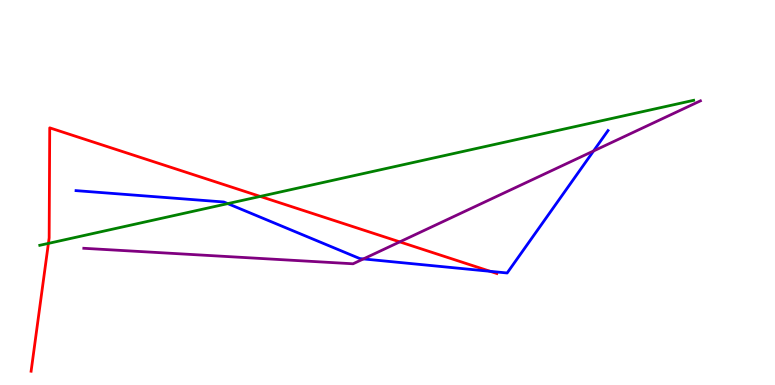[{'lines': ['blue', 'red'], 'intersections': [{'x': 6.33, 'y': 2.95}]}, {'lines': ['green', 'red'], 'intersections': [{'x': 0.625, 'y': 3.68}, {'x': 3.36, 'y': 4.9}]}, {'lines': ['purple', 'red'], 'intersections': [{'x': 5.16, 'y': 3.72}]}, {'lines': ['blue', 'green'], 'intersections': [{'x': 2.94, 'y': 4.71}]}, {'lines': ['blue', 'purple'], 'intersections': [{'x': 4.69, 'y': 3.27}, {'x': 7.66, 'y': 6.08}]}, {'lines': ['green', 'purple'], 'intersections': []}]